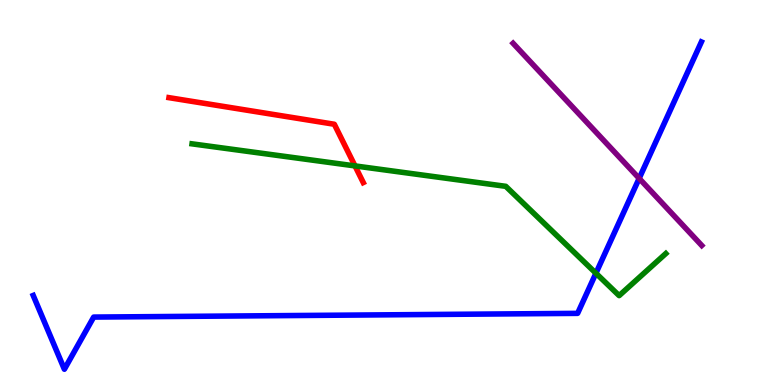[{'lines': ['blue', 'red'], 'intersections': []}, {'lines': ['green', 'red'], 'intersections': [{'x': 4.58, 'y': 5.69}]}, {'lines': ['purple', 'red'], 'intersections': []}, {'lines': ['blue', 'green'], 'intersections': [{'x': 7.69, 'y': 2.9}]}, {'lines': ['blue', 'purple'], 'intersections': [{'x': 8.25, 'y': 5.37}]}, {'lines': ['green', 'purple'], 'intersections': []}]